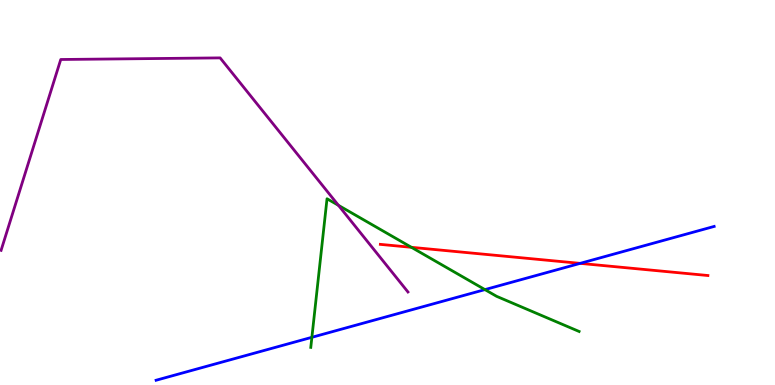[{'lines': ['blue', 'red'], 'intersections': [{'x': 7.49, 'y': 3.16}]}, {'lines': ['green', 'red'], 'intersections': [{'x': 5.31, 'y': 3.58}]}, {'lines': ['purple', 'red'], 'intersections': []}, {'lines': ['blue', 'green'], 'intersections': [{'x': 4.02, 'y': 1.24}, {'x': 6.26, 'y': 2.48}]}, {'lines': ['blue', 'purple'], 'intersections': []}, {'lines': ['green', 'purple'], 'intersections': [{'x': 4.37, 'y': 4.67}]}]